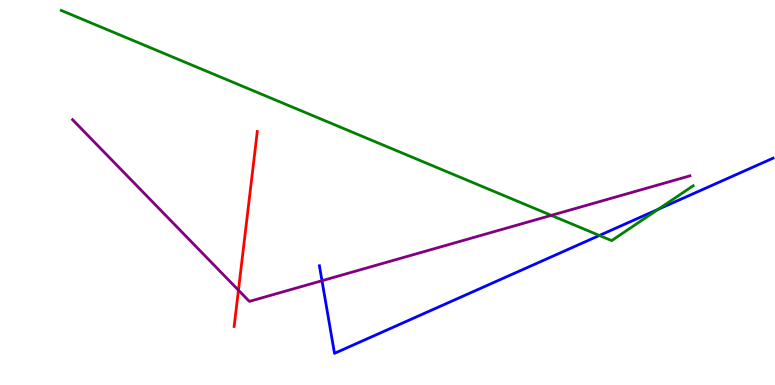[{'lines': ['blue', 'red'], 'intersections': []}, {'lines': ['green', 'red'], 'intersections': []}, {'lines': ['purple', 'red'], 'intersections': [{'x': 3.08, 'y': 2.46}]}, {'lines': ['blue', 'green'], 'intersections': [{'x': 7.73, 'y': 3.88}, {'x': 8.49, 'y': 4.56}]}, {'lines': ['blue', 'purple'], 'intersections': [{'x': 4.15, 'y': 2.71}]}, {'lines': ['green', 'purple'], 'intersections': [{'x': 7.11, 'y': 4.41}]}]